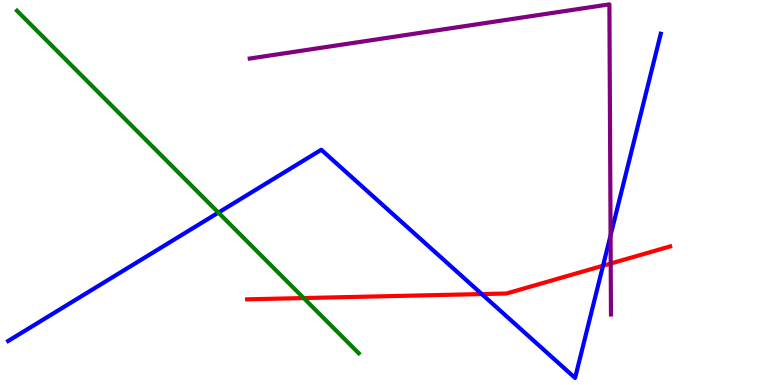[{'lines': ['blue', 'red'], 'intersections': [{'x': 6.22, 'y': 2.36}, {'x': 7.78, 'y': 3.1}]}, {'lines': ['green', 'red'], 'intersections': [{'x': 3.92, 'y': 2.26}]}, {'lines': ['purple', 'red'], 'intersections': [{'x': 7.88, 'y': 3.16}]}, {'lines': ['blue', 'green'], 'intersections': [{'x': 2.82, 'y': 4.48}]}, {'lines': ['blue', 'purple'], 'intersections': [{'x': 7.88, 'y': 3.89}]}, {'lines': ['green', 'purple'], 'intersections': []}]